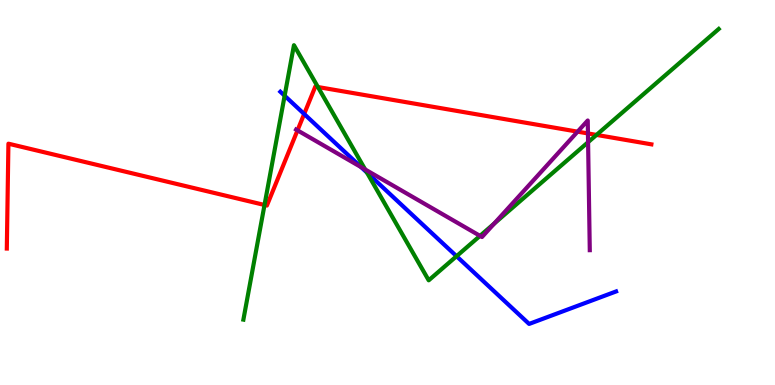[{'lines': ['blue', 'red'], 'intersections': [{'x': 3.92, 'y': 7.04}]}, {'lines': ['green', 'red'], 'intersections': [{'x': 3.41, 'y': 4.68}, {'x': 4.1, 'y': 7.74}, {'x': 7.7, 'y': 6.5}]}, {'lines': ['purple', 'red'], 'intersections': [{'x': 3.84, 'y': 6.61}, {'x': 7.45, 'y': 6.58}, {'x': 7.59, 'y': 6.53}]}, {'lines': ['blue', 'green'], 'intersections': [{'x': 3.67, 'y': 7.51}, {'x': 4.73, 'y': 5.52}, {'x': 5.89, 'y': 3.35}]}, {'lines': ['blue', 'purple'], 'intersections': [{'x': 4.66, 'y': 5.66}]}, {'lines': ['green', 'purple'], 'intersections': [{'x': 4.71, 'y': 5.6}, {'x': 6.19, 'y': 3.87}, {'x': 6.38, 'y': 4.19}, {'x': 7.59, 'y': 6.31}]}]